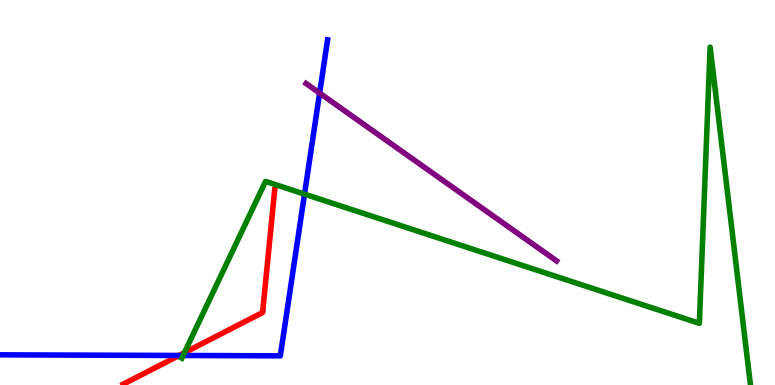[{'lines': ['blue', 'red'], 'intersections': [{'x': 2.31, 'y': 0.767}]}, {'lines': ['green', 'red'], 'intersections': [{'x': 2.38, 'y': 0.838}]}, {'lines': ['purple', 'red'], 'intersections': []}, {'lines': ['blue', 'green'], 'intersections': [{'x': 2.36, 'y': 0.767}, {'x': 3.93, 'y': 4.96}]}, {'lines': ['blue', 'purple'], 'intersections': [{'x': 4.12, 'y': 7.58}]}, {'lines': ['green', 'purple'], 'intersections': []}]